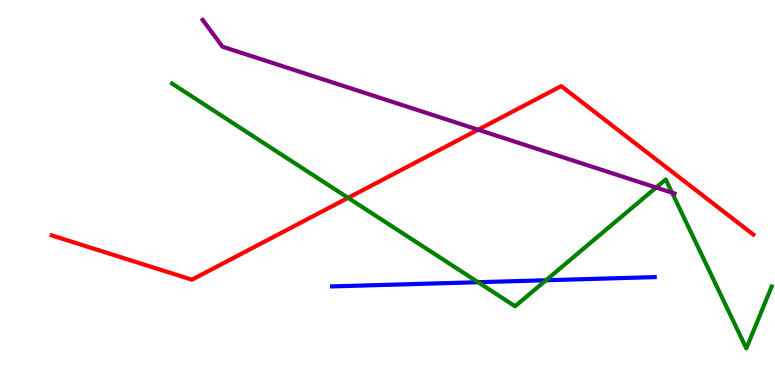[{'lines': ['blue', 'red'], 'intersections': []}, {'lines': ['green', 'red'], 'intersections': [{'x': 4.49, 'y': 4.86}]}, {'lines': ['purple', 'red'], 'intersections': [{'x': 6.17, 'y': 6.63}]}, {'lines': ['blue', 'green'], 'intersections': [{'x': 6.17, 'y': 2.67}, {'x': 7.05, 'y': 2.72}]}, {'lines': ['blue', 'purple'], 'intersections': []}, {'lines': ['green', 'purple'], 'intersections': [{'x': 8.47, 'y': 5.13}, {'x': 8.67, 'y': 4.99}]}]